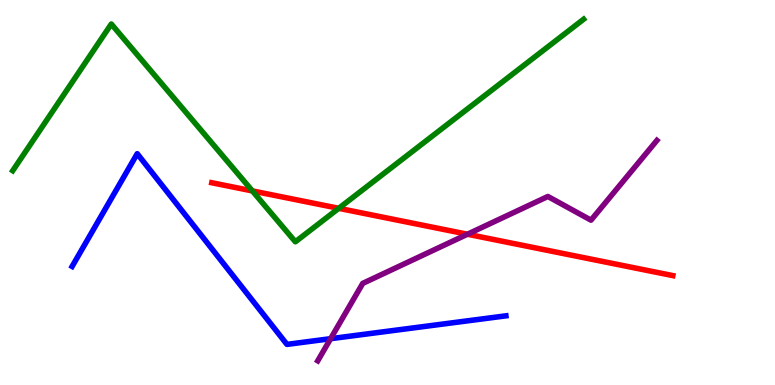[{'lines': ['blue', 'red'], 'intersections': []}, {'lines': ['green', 'red'], 'intersections': [{'x': 3.26, 'y': 5.04}, {'x': 4.37, 'y': 4.59}]}, {'lines': ['purple', 'red'], 'intersections': [{'x': 6.03, 'y': 3.92}]}, {'lines': ['blue', 'green'], 'intersections': []}, {'lines': ['blue', 'purple'], 'intersections': [{'x': 4.27, 'y': 1.2}]}, {'lines': ['green', 'purple'], 'intersections': []}]